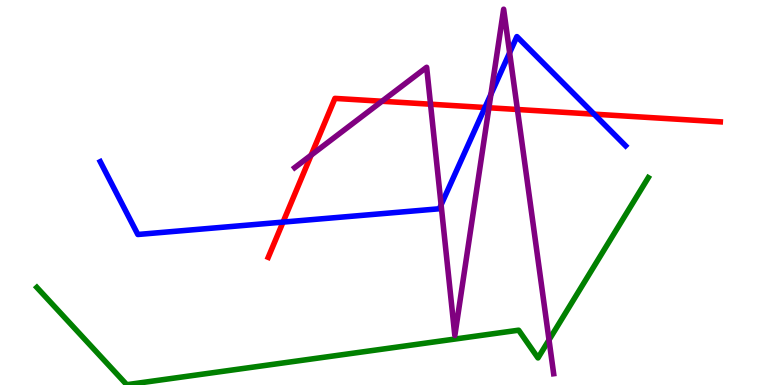[{'lines': ['blue', 'red'], 'intersections': [{'x': 3.65, 'y': 4.23}, {'x': 6.26, 'y': 7.21}, {'x': 7.67, 'y': 7.03}]}, {'lines': ['green', 'red'], 'intersections': []}, {'lines': ['purple', 'red'], 'intersections': [{'x': 4.01, 'y': 5.97}, {'x': 4.93, 'y': 7.37}, {'x': 5.56, 'y': 7.29}, {'x': 6.31, 'y': 7.2}, {'x': 6.68, 'y': 7.16}]}, {'lines': ['blue', 'green'], 'intersections': []}, {'lines': ['blue', 'purple'], 'intersections': [{'x': 5.69, 'y': 4.68}, {'x': 6.33, 'y': 7.55}, {'x': 6.58, 'y': 8.63}]}, {'lines': ['green', 'purple'], 'intersections': [{'x': 7.08, 'y': 1.17}]}]